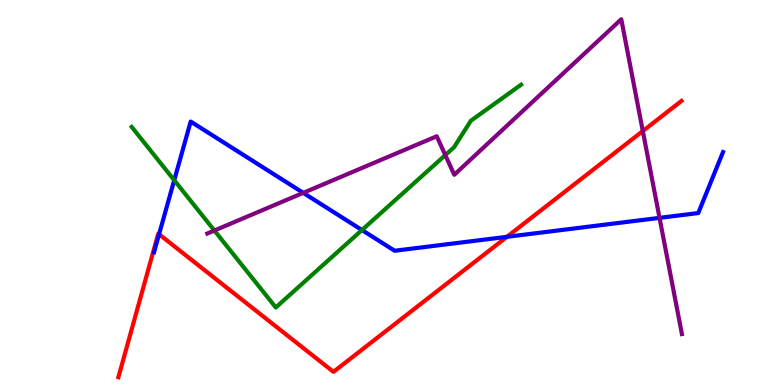[{'lines': ['blue', 'red'], 'intersections': [{'x': 2.05, 'y': 3.92}, {'x': 6.54, 'y': 3.85}]}, {'lines': ['green', 'red'], 'intersections': []}, {'lines': ['purple', 'red'], 'intersections': [{'x': 8.29, 'y': 6.6}]}, {'lines': ['blue', 'green'], 'intersections': [{'x': 2.25, 'y': 5.32}, {'x': 4.67, 'y': 4.02}]}, {'lines': ['blue', 'purple'], 'intersections': [{'x': 3.91, 'y': 4.99}, {'x': 8.51, 'y': 4.34}]}, {'lines': ['green', 'purple'], 'intersections': [{'x': 2.77, 'y': 4.01}, {'x': 5.75, 'y': 5.97}]}]